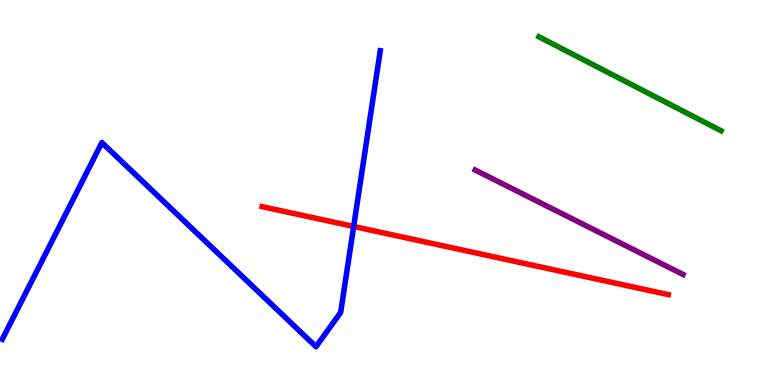[{'lines': ['blue', 'red'], 'intersections': [{'x': 4.56, 'y': 4.12}]}, {'lines': ['green', 'red'], 'intersections': []}, {'lines': ['purple', 'red'], 'intersections': []}, {'lines': ['blue', 'green'], 'intersections': []}, {'lines': ['blue', 'purple'], 'intersections': []}, {'lines': ['green', 'purple'], 'intersections': []}]